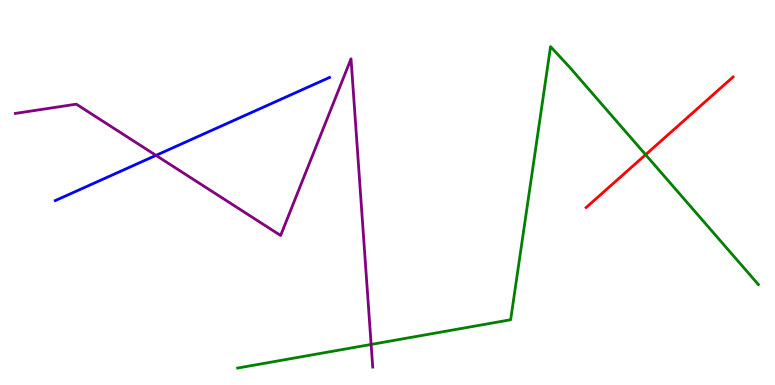[{'lines': ['blue', 'red'], 'intersections': []}, {'lines': ['green', 'red'], 'intersections': [{'x': 8.33, 'y': 5.98}]}, {'lines': ['purple', 'red'], 'intersections': []}, {'lines': ['blue', 'green'], 'intersections': []}, {'lines': ['blue', 'purple'], 'intersections': [{'x': 2.01, 'y': 5.96}]}, {'lines': ['green', 'purple'], 'intersections': [{'x': 4.79, 'y': 1.05}]}]